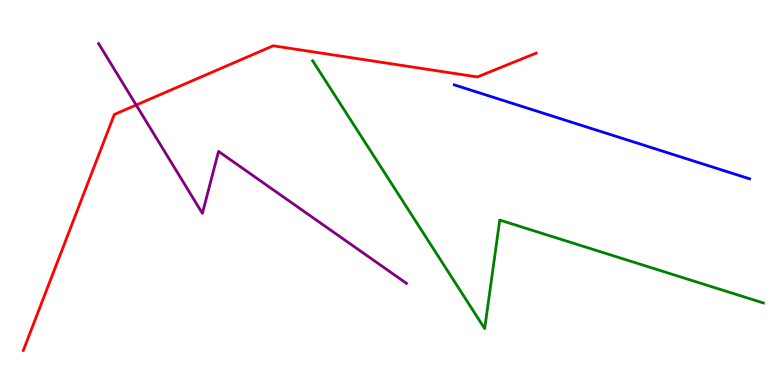[{'lines': ['blue', 'red'], 'intersections': []}, {'lines': ['green', 'red'], 'intersections': []}, {'lines': ['purple', 'red'], 'intersections': [{'x': 1.76, 'y': 7.27}]}, {'lines': ['blue', 'green'], 'intersections': []}, {'lines': ['blue', 'purple'], 'intersections': []}, {'lines': ['green', 'purple'], 'intersections': []}]